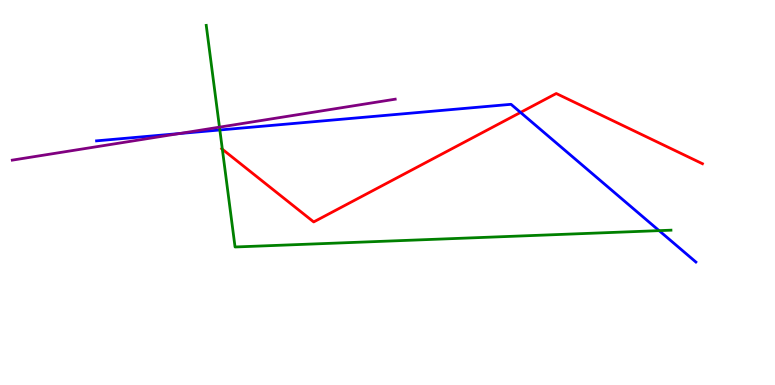[{'lines': ['blue', 'red'], 'intersections': [{'x': 6.72, 'y': 7.08}]}, {'lines': ['green', 'red'], 'intersections': [{'x': 2.87, 'y': 6.12}]}, {'lines': ['purple', 'red'], 'intersections': []}, {'lines': ['blue', 'green'], 'intersections': [{'x': 2.84, 'y': 6.62}, {'x': 8.5, 'y': 4.01}]}, {'lines': ['blue', 'purple'], 'intersections': [{'x': 2.31, 'y': 6.53}]}, {'lines': ['green', 'purple'], 'intersections': [{'x': 2.83, 'y': 6.7}]}]